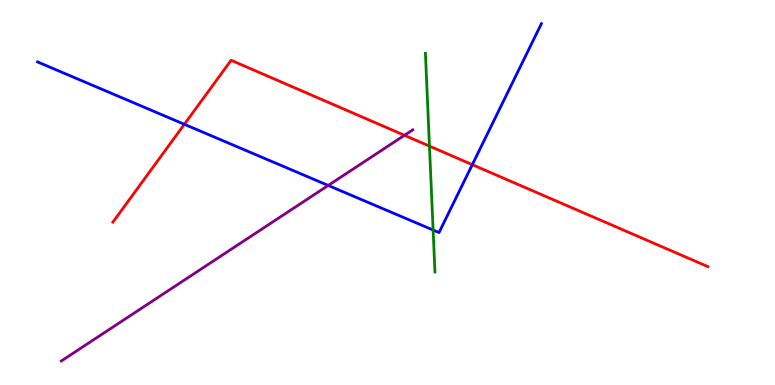[{'lines': ['blue', 'red'], 'intersections': [{'x': 2.38, 'y': 6.77}, {'x': 6.09, 'y': 5.72}]}, {'lines': ['green', 'red'], 'intersections': [{'x': 5.54, 'y': 6.2}]}, {'lines': ['purple', 'red'], 'intersections': [{'x': 5.22, 'y': 6.49}]}, {'lines': ['blue', 'green'], 'intersections': [{'x': 5.59, 'y': 4.03}]}, {'lines': ['blue', 'purple'], 'intersections': [{'x': 4.23, 'y': 5.18}]}, {'lines': ['green', 'purple'], 'intersections': []}]